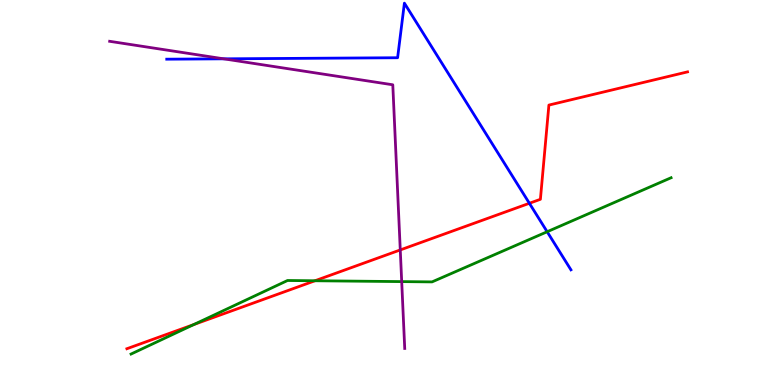[{'lines': ['blue', 'red'], 'intersections': [{'x': 6.83, 'y': 4.72}]}, {'lines': ['green', 'red'], 'intersections': [{'x': 2.5, 'y': 1.57}, {'x': 4.06, 'y': 2.71}]}, {'lines': ['purple', 'red'], 'intersections': [{'x': 5.16, 'y': 3.51}]}, {'lines': ['blue', 'green'], 'intersections': [{'x': 7.06, 'y': 3.98}]}, {'lines': ['blue', 'purple'], 'intersections': [{'x': 2.89, 'y': 8.47}]}, {'lines': ['green', 'purple'], 'intersections': [{'x': 5.18, 'y': 2.69}]}]